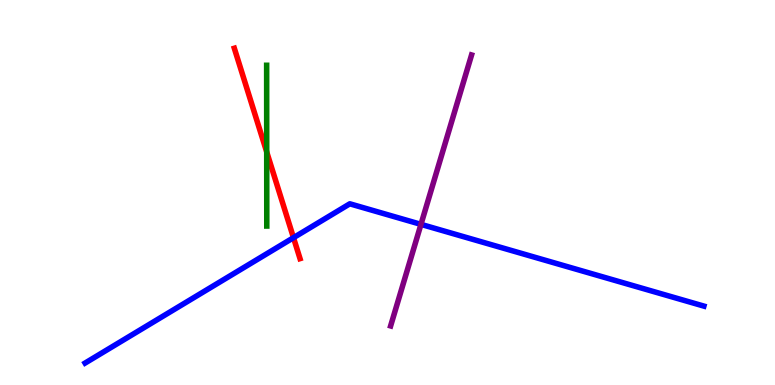[{'lines': ['blue', 'red'], 'intersections': [{'x': 3.79, 'y': 3.83}]}, {'lines': ['green', 'red'], 'intersections': [{'x': 3.44, 'y': 6.05}]}, {'lines': ['purple', 'red'], 'intersections': []}, {'lines': ['blue', 'green'], 'intersections': []}, {'lines': ['blue', 'purple'], 'intersections': [{'x': 5.43, 'y': 4.17}]}, {'lines': ['green', 'purple'], 'intersections': []}]